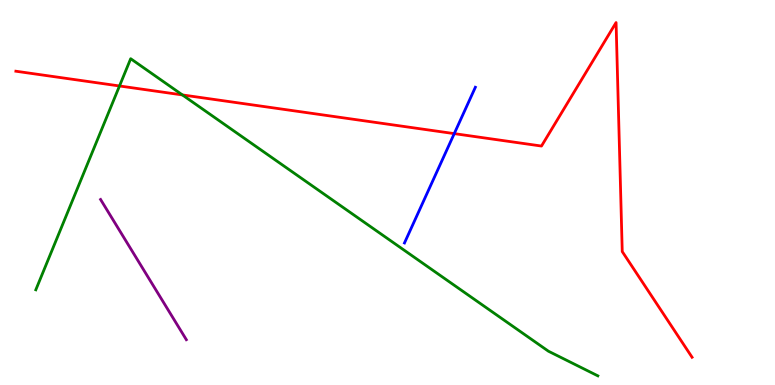[{'lines': ['blue', 'red'], 'intersections': [{'x': 5.86, 'y': 6.53}]}, {'lines': ['green', 'red'], 'intersections': [{'x': 1.54, 'y': 7.77}, {'x': 2.35, 'y': 7.53}]}, {'lines': ['purple', 'red'], 'intersections': []}, {'lines': ['blue', 'green'], 'intersections': []}, {'lines': ['blue', 'purple'], 'intersections': []}, {'lines': ['green', 'purple'], 'intersections': []}]